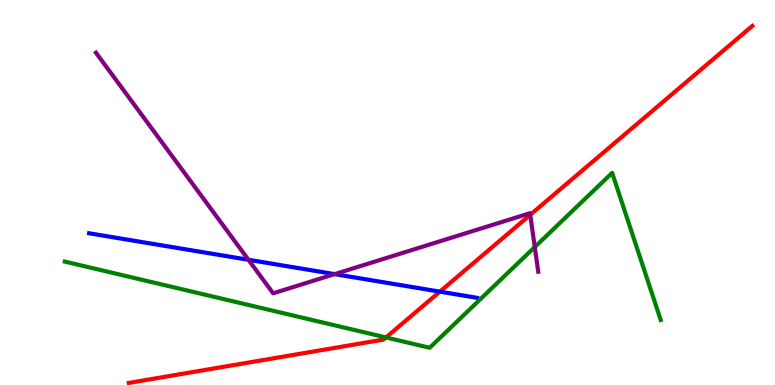[{'lines': ['blue', 'red'], 'intersections': [{'x': 5.68, 'y': 2.42}]}, {'lines': ['green', 'red'], 'intersections': [{'x': 4.98, 'y': 1.24}]}, {'lines': ['purple', 'red'], 'intersections': [{'x': 6.84, 'y': 4.42}]}, {'lines': ['blue', 'green'], 'intersections': []}, {'lines': ['blue', 'purple'], 'intersections': [{'x': 3.21, 'y': 3.25}, {'x': 4.32, 'y': 2.88}]}, {'lines': ['green', 'purple'], 'intersections': [{'x': 6.9, 'y': 3.58}]}]